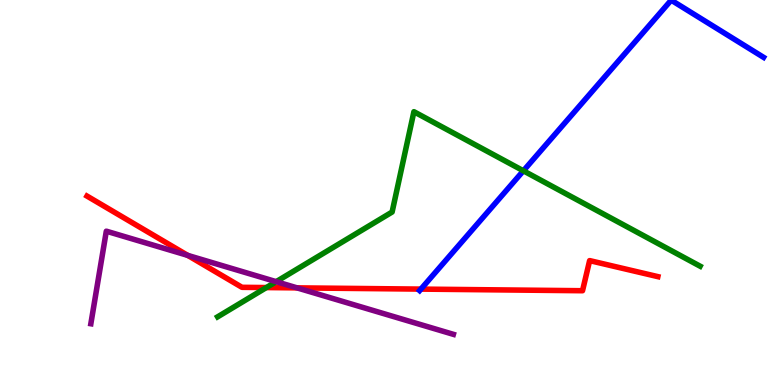[{'lines': ['blue', 'red'], 'intersections': [{'x': 5.43, 'y': 2.49}]}, {'lines': ['green', 'red'], 'intersections': [{'x': 3.44, 'y': 2.53}]}, {'lines': ['purple', 'red'], 'intersections': [{'x': 2.42, 'y': 3.37}, {'x': 3.83, 'y': 2.52}]}, {'lines': ['blue', 'green'], 'intersections': [{'x': 6.75, 'y': 5.56}]}, {'lines': ['blue', 'purple'], 'intersections': []}, {'lines': ['green', 'purple'], 'intersections': [{'x': 3.56, 'y': 2.68}]}]